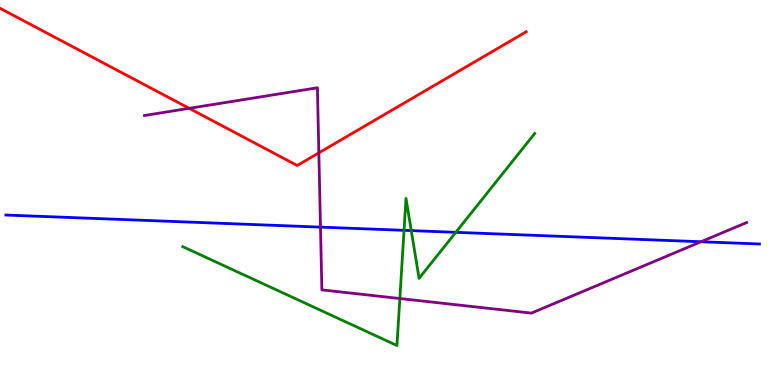[{'lines': ['blue', 'red'], 'intersections': []}, {'lines': ['green', 'red'], 'intersections': []}, {'lines': ['purple', 'red'], 'intersections': [{'x': 2.44, 'y': 7.19}, {'x': 4.11, 'y': 6.03}]}, {'lines': ['blue', 'green'], 'intersections': [{'x': 5.21, 'y': 4.02}, {'x': 5.31, 'y': 4.01}, {'x': 5.88, 'y': 3.97}]}, {'lines': ['blue', 'purple'], 'intersections': [{'x': 4.14, 'y': 4.1}, {'x': 9.05, 'y': 3.72}]}, {'lines': ['green', 'purple'], 'intersections': [{'x': 5.16, 'y': 2.25}]}]